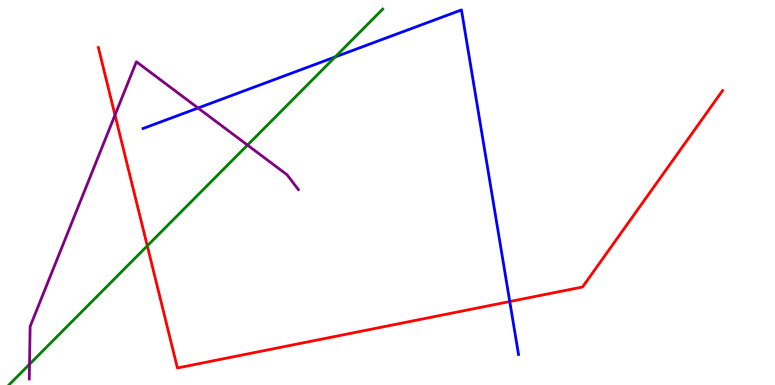[{'lines': ['blue', 'red'], 'intersections': [{'x': 6.58, 'y': 2.17}]}, {'lines': ['green', 'red'], 'intersections': [{'x': 1.9, 'y': 3.61}]}, {'lines': ['purple', 'red'], 'intersections': [{'x': 1.48, 'y': 7.01}]}, {'lines': ['blue', 'green'], 'intersections': [{'x': 4.32, 'y': 8.52}]}, {'lines': ['blue', 'purple'], 'intersections': [{'x': 2.56, 'y': 7.19}]}, {'lines': ['green', 'purple'], 'intersections': [{'x': 0.381, 'y': 0.539}, {'x': 3.19, 'y': 6.23}]}]